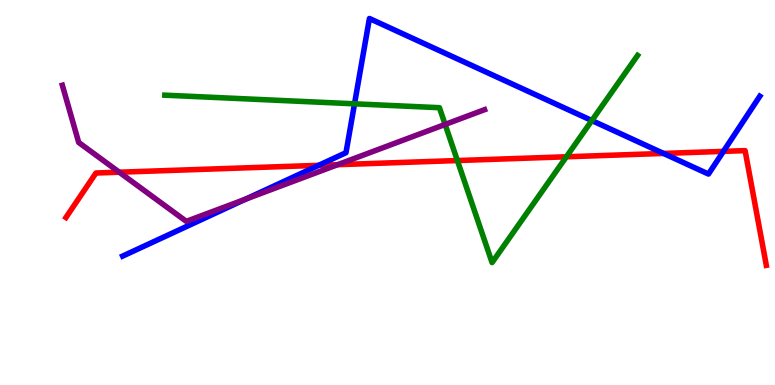[{'lines': ['blue', 'red'], 'intersections': [{'x': 4.11, 'y': 5.71}, {'x': 8.56, 'y': 6.01}, {'x': 9.33, 'y': 6.07}]}, {'lines': ['green', 'red'], 'intersections': [{'x': 5.9, 'y': 5.83}, {'x': 7.31, 'y': 5.93}]}, {'lines': ['purple', 'red'], 'intersections': [{'x': 1.54, 'y': 5.53}, {'x': 4.36, 'y': 5.72}]}, {'lines': ['blue', 'green'], 'intersections': [{'x': 4.57, 'y': 7.3}, {'x': 7.64, 'y': 6.87}]}, {'lines': ['blue', 'purple'], 'intersections': [{'x': 3.17, 'y': 4.83}]}, {'lines': ['green', 'purple'], 'intersections': [{'x': 5.74, 'y': 6.77}]}]